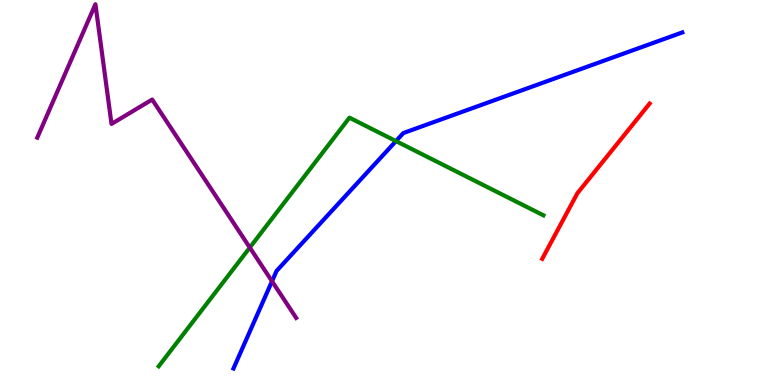[{'lines': ['blue', 'red'], 'intersections': []}, {'lines': ['green', 'red'], 'intersections': []}, {'lines': ['purple', 'red'], 'intersections': []}, {'lines': ['blue', 'green'], 'intersections': [{'x': 5.11, 'y': 6.34}]}, {'lines': ['blue', 'purple'], 'intersections': [{'x': 3.51, 'y': 2.69}]}, {'lines': ['green', 'purple'], 'intersections': [{'x': 3.22, 'y': 3.57}]}]